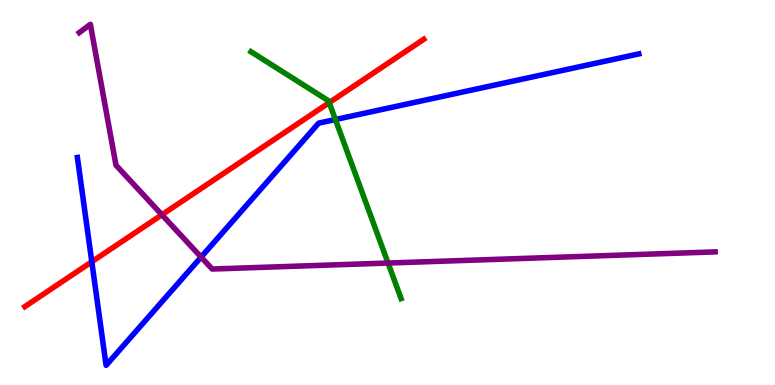[{'lines': ['blue', 'red'], 'intersections': [{'x': 1.18, 'y': 3.2}]}, {'lines': ['green', 'red'], 'intersections': [{'x': 4.25, 'y': 7.33}]}, {'lines': ['purple', 'red'], 'intersections': [{'x': 2.09, 'y': 4.42}]}, {'lines': ['blue', 'green'], 'intersections': [{'x': 4.33, 'y': 6.9}]}, {'lines': ['blue', 'purple'], 'intersections': [{'x': 2.59, 'y': 3.32}]}, {'lines': ['green', 'purple'], 'intersections': [{'x': 5.01, 'y': 3.17}]}]